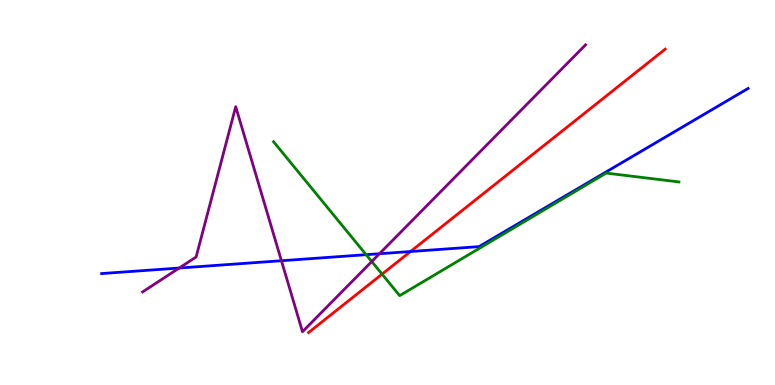[{'lines': ['blue', 'red'], 'intersections': [{'x': 5.3, 'y': 3.47}]}, {'lines': ['green', 'red'], 'intersections': [{'x': 4.93, 'y': 2.88}]}, {'lines': ['purple', 'red'], 'intersections': []}, {'lines': ['blue', 'green'], 'intersections': [{'x': 4.72, 'y': 3.38}]}, {'lines': ['blue', 'purple'], 'intersections': [{'x': 2.31, 'y': 3.04}, {'x': 3.63, 'y': 3.23}, {'x': 4.9, 'y': 3.41}]}, {'lines': ['green', 'purple'], 'intersections': [{'x': 4.8, 'y': 3.21}]}]